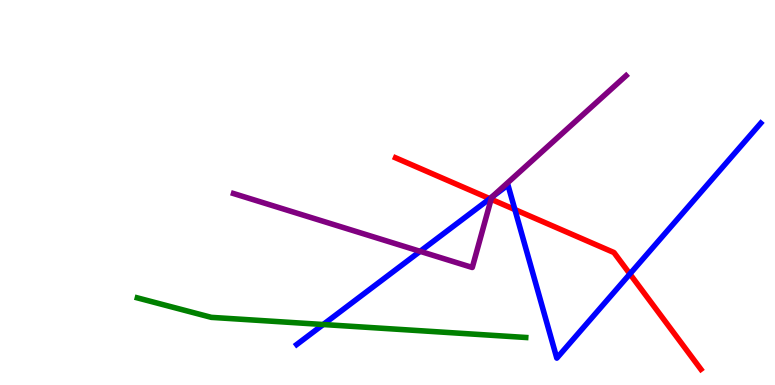[{'lines': ['blue', 'red'], 'intersections': [{'x': 6.32, 'y': 4.84}, {'x': 6.64, 'y': 4.56}, {'x': 8.13, 'y': 2.88}]}, {'lines': ['green', 'red'], 'intersections': []}, {'lines': ['purple', 'red'], 'intersections': [{'x': 6.34, 'y': 4.82}]}, {'lines': ['blue', 'green'], 'intersections': [{'x': 4.17, 'y': 1.57}]}, {'lines': ['blue', 'purple'], 'intersections': [{'x': 5.42, 'y': 3.47}, {'x': 6.34, 'y': 4.87}]}, {'lines': ['green', 'purple'], 'intersections': []}]